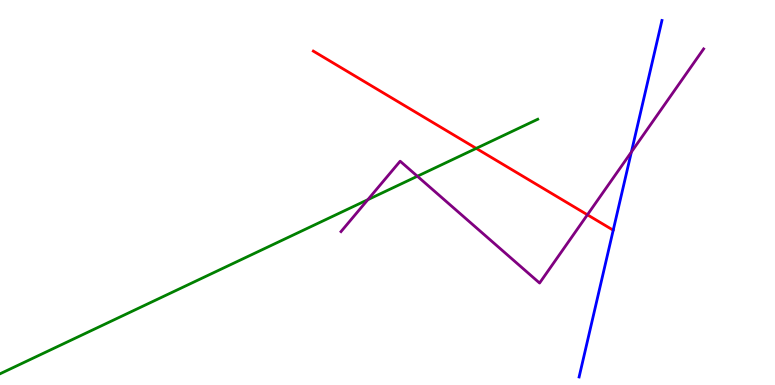[{'lines': ['blue', 'red'], 'intersections': [{'x': 7.91, 'y': 4.02}]}, {'lines': ['green', 'red'], 'intersections': [{'x': 6.14, 'y': 6.15}]}, {'lines': ['purple', 'red'], 'intersections': [{'x': 7.58, 'y': 4.42}]}, {'lines': ['blue', 'green'], 'intersections': []}, {'lines': ['blue', 'purple'], 'intersections': [{'x': 8.15, 'y': 6.05}]}, {'lines': ['green', 'purple'], 'intersections': [{'x': 4.75, 'y': 4.81}, {'x': 5.39, 'y': 5.42}]}]